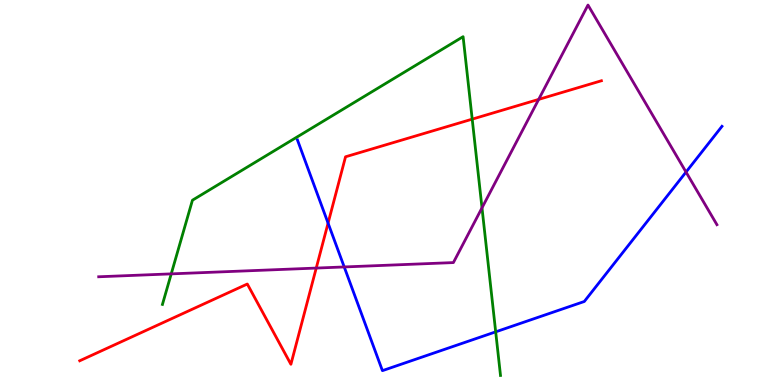[{'lines': ['blue', 'red'], 'intersections': [{'x': 4.23, 'y': 4.2}]}, {'lines': ['green', 'red'], 'intersections': [{'x': 6.09, 'y': 6.91}]}, {'lines': ['purple', 'red'], 'intersections': [{'x': 4.08, 'y': 3.04}, {'x': 6.95, 'y': 7.42}]}, {'lines': ['blue', 'green'], 'intersections': [{'x': 6.4, 'y': 1.38}]}, {'lines': ['blue', 'purple'], 'intersections': [{'x': 4.44, 'y': 3.07}, {'x': 8.85, 'y': 5.53}]}, {'lines': ['green', 'purple'], 'intersections': [{'x': 2.21, 'y': 2.89}, {'x': 6.22, 'y': 4.6}]}]